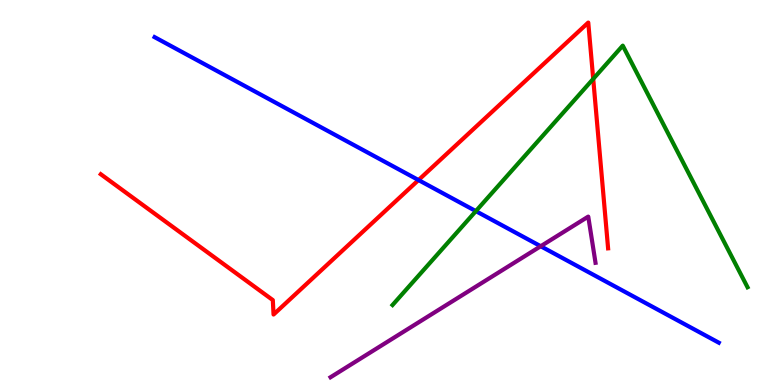[{'lines': ['blue', 'red'], 'intersections': [{'x': 5.4, 'y': 5.32}]}, {'lines': ['green', 'red'], 'intersections': [{'x': 7.65, 'y': 7.95}]}, {'lines': ['purple', 'red'], 'intersections': []}, {'lines': ['blue', 'green'], 'intersections': [{'x': 6.14, 'y': 4.52}]}, {'lines': ['blue', 'purple'], 'intersections': [{'x': 6.98, 'y': 3.6}]}, {'lines': ['green', 'purple'], 'intersections': []}]